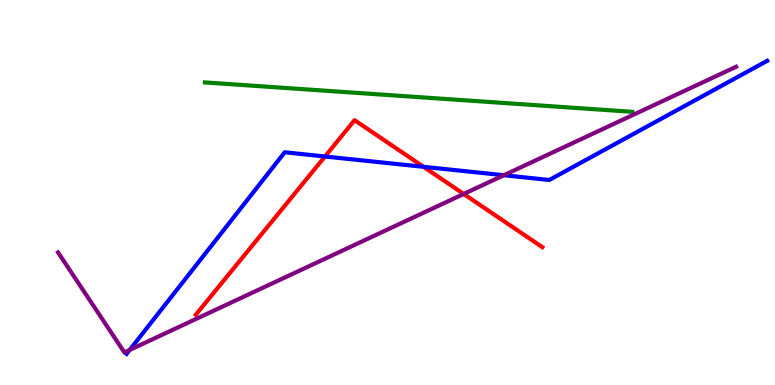[{'lines': ['blue', 'red'], 'intersections': [{'x': 4.19, 'y': 5.94}, {'x': 5.46, 'y': 5.67}]}, {'lines': ['green', 'red'], 'intersections': []}, {'lines': ['purple', 'red'], 'intersections': [{'x': 5.98, 'y': 4.96}]}, {'lines': ['blue', 'green'], 'intersections': []}, {'lines': ['blue', 'purple'], 'intersections': [{'x': 1.67, 'y': 0.911}, {'x': 6.5, 'y': 5.45}]}, {'lines': ['green', 'purple'], 'intersections': []}]